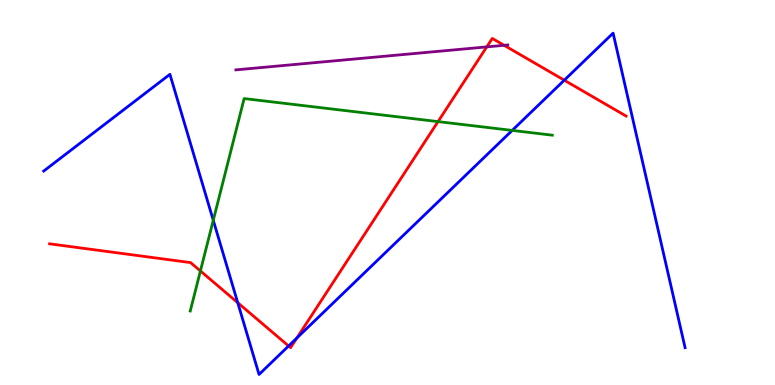[{'lines': ['blue', 'red'], 'intersections': [{'x': 3.07, 'y': 2.14}, {'x': 3.72, 'y': 1.01}, {'x': 3.83, 'y': 1.22}, {'x': 7.28, 'y': 7.92}]}, {'lines': ['green', 'red'], 'intersections': [{'x': 2.59, 'y': 2.96}, {'x': 5.65, 'y': 6.84}]}, {'lines': ['purple', 'red'], 'intersections': [{'x': 6.28, 'y': 8.78}, {'x': 6.5, 'y': 8.82}]}, {'lines': ['blue', 'green'], 'intersections': [{'x': 2.75, 'y': 4.28}, {'x': 6.61, 'y': 6.61}]}, {'lines': ['blue', 'purple'], 'intersections': []}, {'lines': ['green', 'purple'], 'intersections': []}]